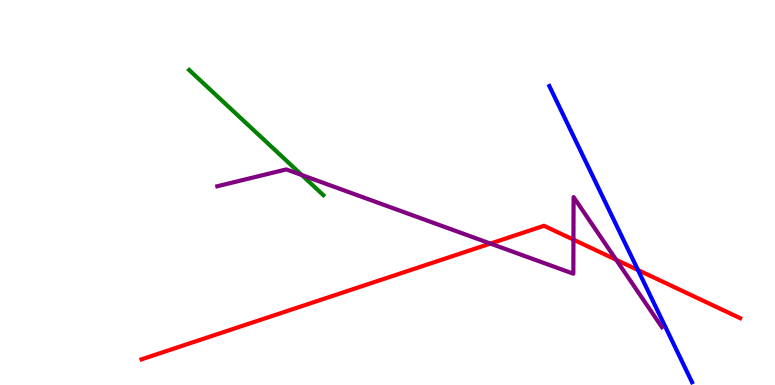[{'lines': ['blue', 'red'], 'intersections': [{'x': 8.23, 'y': 2.99}]}, {'lines': ['green', 'red'], 'intersections': []}, {'lines': ['purple', 'red'], 'intersections': [{'x': 6.33, 'y': 3.67}, {'x': 7.4, 'y': 3.78}, {'x': 7.95, 'y': 3.25}]}, {'lines': ['blue', 'green'], 'intersections': []}, {'lines': ['blue', 'purple'], 'intersections': []}, {'lines': ['green', 'purple'], 'intersections': [{'x': 3.89, 'y': 5.45}]}]